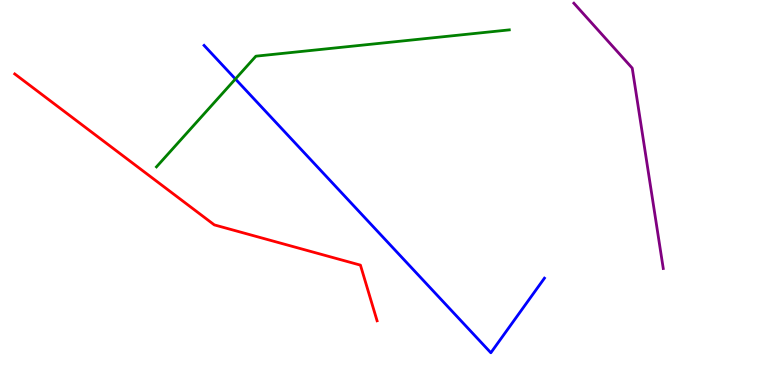[{'lines': ['blue', 'red'], 'intersections': []}, {'lines': ['green', 'red'], 'intersections': []}, {'lines': ['purple', 'red'], 'intersections': []}, {'lines': ['blue', 'green'], 'intersections': [{'x': 3.04, 'y': 7.95}]}, {'lines': ['blue', 'purple'], 'intersections': []}, {'lines': ['green', 'purple'], 'intersections': []}]